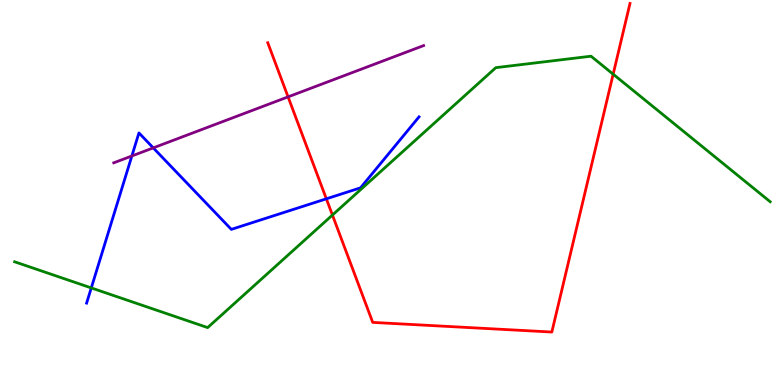[{'lines': ['blue', 'red'], 'intersections': [{'x': 4.21, 'y': 4.84}]}, {'lines': ['green', 'red'], 'intersections': [{'x': 4.29, 'y': 4.41}, {'x': 7.91, 'y': 8.07}]}, {'lines': ['purple', 'red'], 'intersections': [{'x': 3.72, 'y': 7.48}]}, {'lines': ['blue', 'green'], 'intersections': [{'x': 1.18, 'y': 2.52}]}, {'lines': ['blue', 'purple'], 'intersections': [{'x': 1.7, 'y': 5.95}, {'x': 1.98, 'y': 6.16}]}, {'lines': ['green', 'purple'], 'intersections': []}]